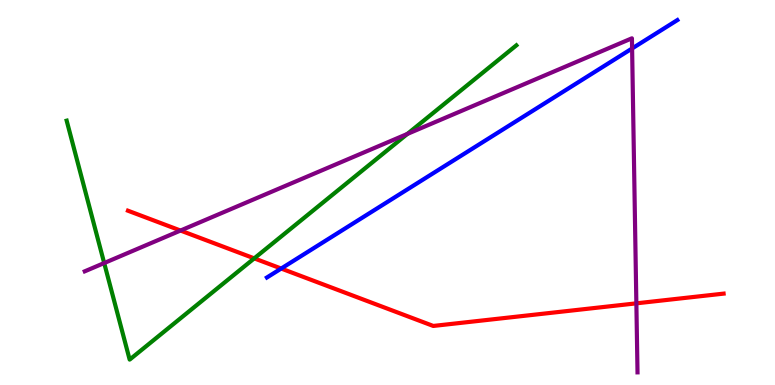[{'lines': ['blue', 'red'], 'intersections': [{'x': 3.63, 'y': 3.02}]}, {'lines': ['green', 'red'], 'intersections': [{'x': 3.28, 'y': 3.29}]}, {'lines': ['purple', 'red'], 'intersections': [{'x': 2.33, 'y': 4.01}, {'x': 8.21, 'y': 2.12}]}, {'lines': ['blue', 'green'], 'intersections': []}, {'lines': ['blue', 'purple'], 'intersections': [{'x': 8.16, 'y': 8.74}]}, {'lines': ['green', 'purple'], 'intersections': [{'x': 1.34, 'y': 3.17}, {'x': 5.26, 'y': 6.52}]}]